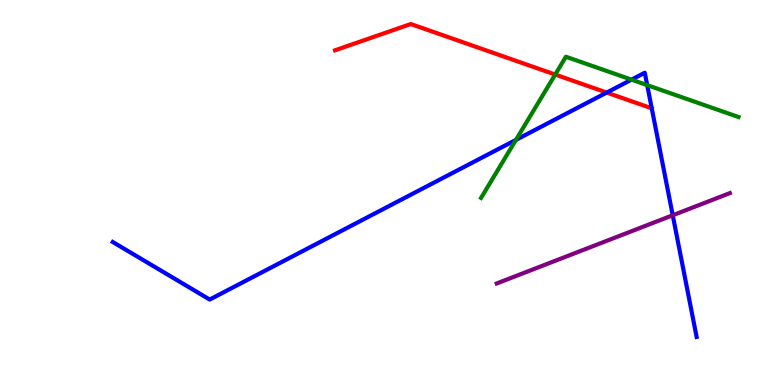[{'lines': ['blue', 'red'], 'intersections': [{'x': 7.83, 'y': 7.6}]}, {'lines': ['green', 'red'], 'intersections': [{'x': 7.16, 'y': 8.06}]}, {'lines': ['purple', 'red'], 'intersections': []}, {'lines': ['blue', 'green'], 'intersections': [{'x': 6.66, 'y': 6.37}, {'x': 8.15, 'y': 7.93}, {'x': 8.35, 'y': 7.79}]}, {'lines': ['blue', 'purple'], 'intersections': [{'x': 8.68, 'y': 4.41}]}, {'lines': ['green', 'purple'], 'intersections': []}]